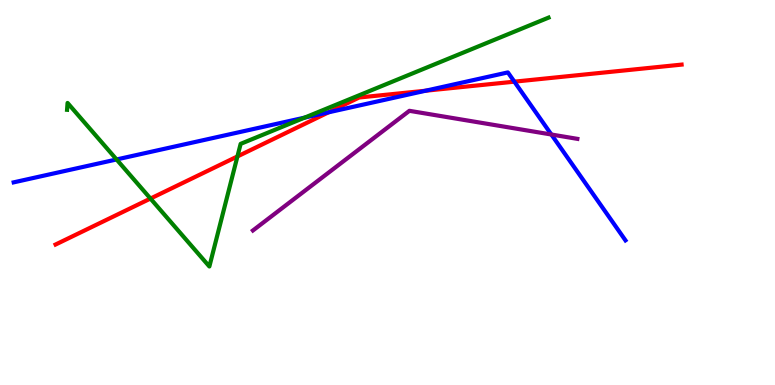[{'lines': ['blue', 'red'], 'intersections': [{'x': 4.24, 'y': 7.08}, {'x': 5.49, 'y': 7.64}, {'x': 6.64, 'y': 7.88}]}, {'lines': ['green', 'red'], 'intersections': [{'x': 1.94, 'y': 4.84}, {'x': 3.06, 'y': 5.94}]}, {'lines': ['purple', 'red'], 'intersections': []}, {'lines': ['blue', 'green'], 'intersections': [{'x': 1.5, 'y': 5.86}, {'x': 3.93, 'y': 6.94}]}, {'lines': ['blue', 'purple'], 'intersections': [{'x': 7.11, 'y': 6.51}]}, {'lines': ['green', 'purple'], 'intersections': []}]